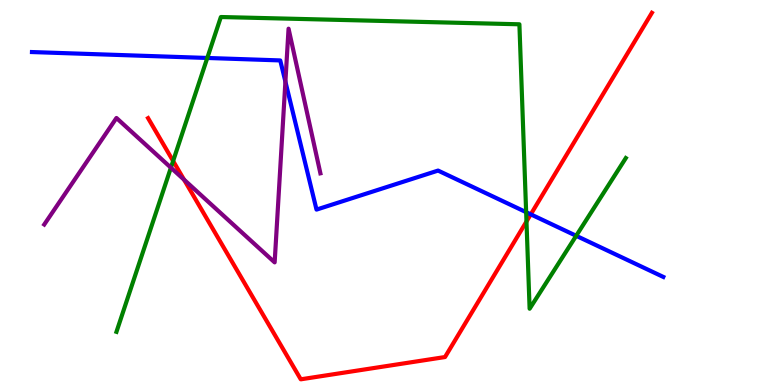[{'lines': ['blue', 'red'], 'intersections': [{'x': 6.85, 'y': 4.43}]}, {'lines': ['green', 'red'], 'intersections': [{'x': 2.23, 'y': 5.82}, {'x': 6.79, 'y': 4.25}]}, {'lines': ['purple', 'red'], 'intersections': [{'x': 2.37, 'y': 5.33}]}, {'lines': ['blue', 'green'], 'intersections': [{'x': 2.67, 'y': 8.49}, {'x': 6.79, 'y': 4.49}, {'x': 7.43, 'y': 3.88}]}, {'lines': ['blue', 'purple'], 'intersections': [{'x': 3.68, 'y': 7.88}]}, {'lines': ['green', 'purple'], 'intersections': [{'x': 2.21, 'y': 5.64}]}]